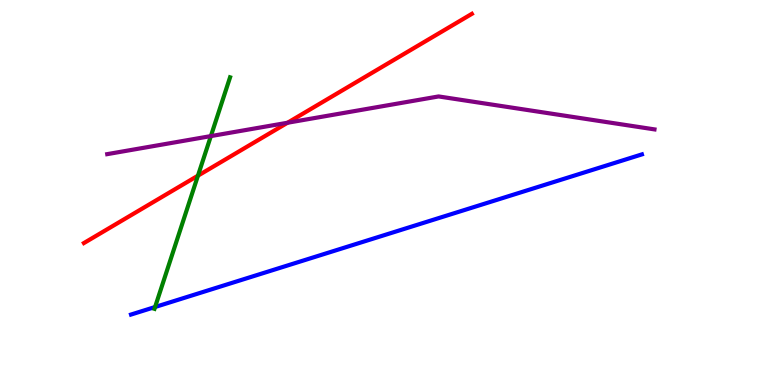[{'lines': ['blue', 'red'], 'intersections': []}, {'lines': ['green', 'red'], 'intersections': [{'x': 2.55, 'y': 5.44}]}, {'lines': ['purple', 'red'], 'intersections': [{'x': 3.71, 'y': 6.81}]}, {'lines': ['blue', 'green'], 'intersections': [{'x': 2.0, 'y': 2.03}]}, {'lines': ['blue', 'purple'], 'intersections': []}, {'lines': ['green', 'purple'], 'intersections': [{'x': 2.72, 'y': 6.47}]}]